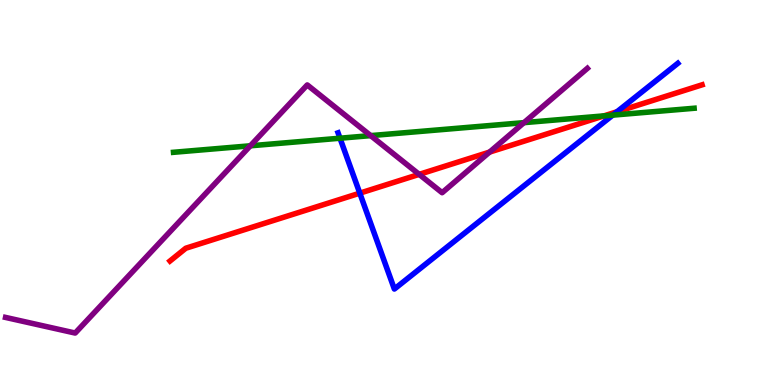[{'lines': ['blue', 'red'], 'intersections': [{'x': 4.64, 'y': 4.98}, {'x': 7.96, 'y': 7.1}]}, {'lines': ['green', 'red'], 'intersections': [{'x': 7.79, 'y': 6.99}]}, {'lines': ['purple', 'red'], 'intersections': [{'x': 5.41, 'y': 5.47}, {'x': 6.32, 'y': 6.05}]}, {'lines': ['blue', 'green'], 'intersections': [{'x': 4.39, 'y': 6.41}, {'x': 7.91, 'y': 7.01}]}, {'lines': ['blue', 'purple'], 'intersections': []}, {'lines': ['green', 'purple'], 'intersections': [{'x': 3.23, 'y': 6.21}, {'x': 4.78, 'y': 6.48}, {'x': 6.76, 'y': 6.81}]}]